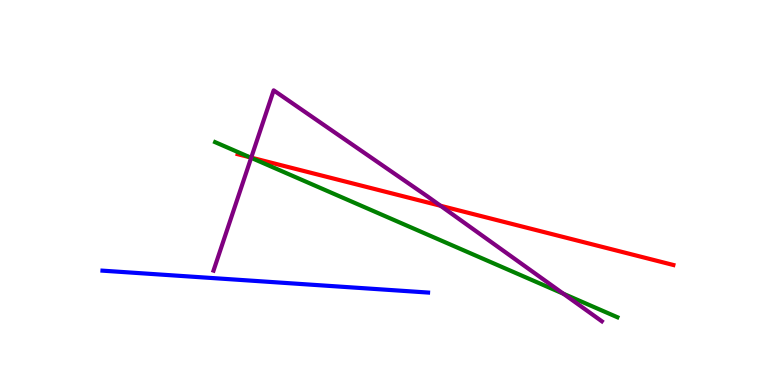[{'lines': ['blue', 'red'], 'intersections': []}, {'lines': ['green', 'red'], 'intersections': [{'x': 3.22, 'y': 5.92}]}, {'lines': ['purple', 'red'], 'intersections': [{'x': 3.24, 'y': 5.91}, {'x': 5.68, 'y': 4.66}]}, {'lines': ['blue', 'green'], 'intersections': []}, {'lines': ['blue', 'purple'], 'intersections': []}, {'lines': ['green', 'purple'], 'intersections': [{'x': 3.24, 'y': 5.9}, {'x': 7.27, 'y': 2.37}]}]